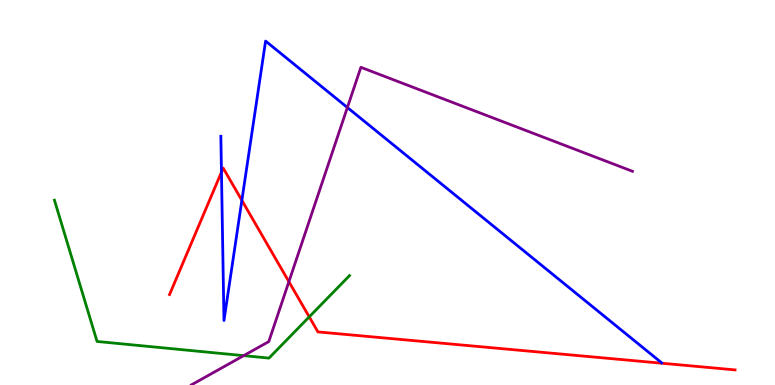[{'lines': ['blue', 'red'], 'intersections': [{'x': 2.86, 'y': 5.53}, {'x': 3.12, 'y': 4.8}]}, {'lines': ['green', 'red'], 'intersections': [{'x': 3.99, 'y': 1.77}]}, {'lines': ['purple', 'red'], 'intersections': [{'x': 3.73, 'y': 2.68}]}, {'lines': ['blue', 'green'], 'intersections': []}, {'lines': ['blue', 'purple'], 'intersections': [{'x': 4.48, 'y': 7.21}]}, {'lines': ['green', 'purple'], 'intersections': [{'x': 3.14, 'y': 0.762}]}]